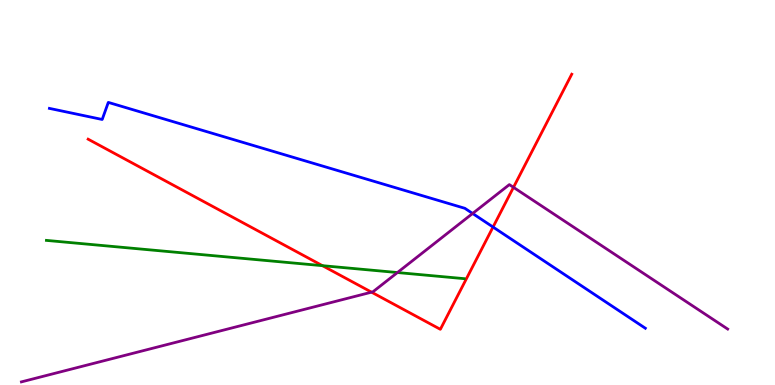[{'lines': ['blue', 'red'], 'intersections': [{'x': 6.36, 'y': 4.1}]}, {'lines': ['green', 'red'], 'intersections': [{'x': 4.16, 'y': 3.1}]}, {'lines': ['purple', 'red'], 'intersections': [{'x': 4.79, 'y': 2.41}, {'x': 6.63, 'y': 5.13}]}, {'lines': ['blue', 'green'], 'intersections': []}, {'lines': ['blue', 'purple'], 'intersections': [{'x': 6.1, 'y': 4.46}]}, {'lines': ['green', 'purple'], 'intersections': [{'x': 5.13, 'y': 2.92}]}]